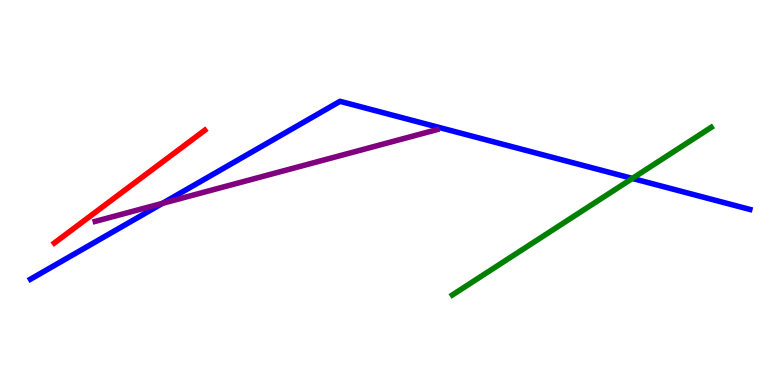[{'lines': ['blue', 'red'], 'intersections': []}, {'lines': ['green', 'red'], 'intersections': []}, {'lines': ['purple', 'red'], 'intersections': []}, {'lines': ['blue', 'green'], 'intersections': [{'x': 8.16, 'y': 5.37}]}, {'lines': ['blue', 'purple'], 'intersections': [{'x': 2.1, 'y': 4.72}]}, {'lines': ['green', 'purple'], 'intersections': []}]